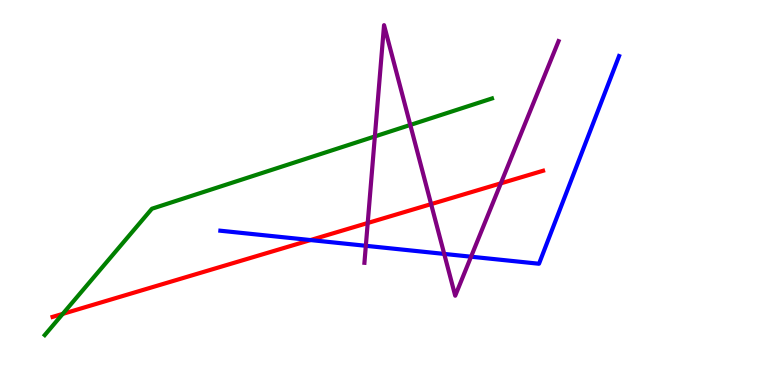[{'lines': ['blue', 'red'], 'intersections': [{'x': 4.01, 'y': 3.76}]}, {'lines': ['green', 'red'], 'intersections': [{'x': 0.809, 'y': 1.85}]}, {'lines': ['purple', 'red'], 'intersections': [{'x': 4.74, 'y': 4.21}, {'x': 5.56, 'y': 4.7}, {'x': 6.46, 'y': 5.24}]}, {'lines': ['blue', 'green'], 'intersections': []}, {'lines': ['blue', 'purple'], 'intersections': [{'x': 4.72, 'y': 3.62}, {'x': 5.73, 'y': 3.4}, {'x': 6.08, 'y': 3.33}]}, {'lines': ['green', 'purple'], 'intersections': [{'x': 4.84, 'y': 6.46}, {'x': 5.29, 'y': 6.75}]}]